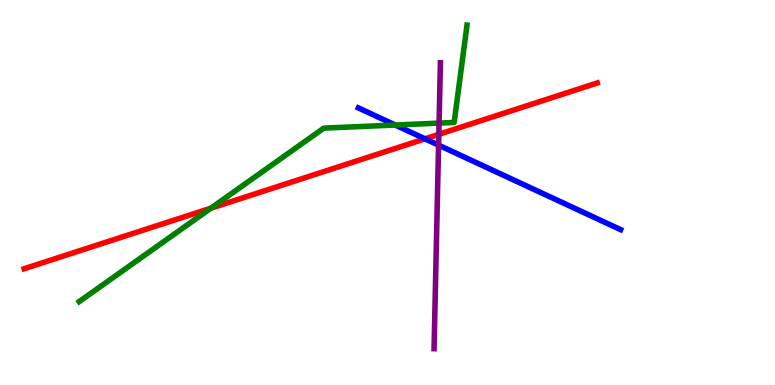[{'lines': ['blue', 'red'], 'intersections': [{'x': 5.48, 'y': 6.39}]}, {'lines': ['green', 'red'], 'intersections': [{'x': 2.72, 'y': 4.59}]}, {'lines': ['purple', 'red'], 'intersections': [{'x': 5.66, 'y': 6.51}]}, {'lines': ['blue', 'green'], 'intersections': [{'x': 5.1, 'y': 6.75}]}, {'lines': ['blue', 'purple'], 'intersections': [{'x': 5.66, 'y': 6.23}]}, {'lines': ['green', 'purple'], 'intersections': [{'x': 5.67, 'y': 6.8}]}]